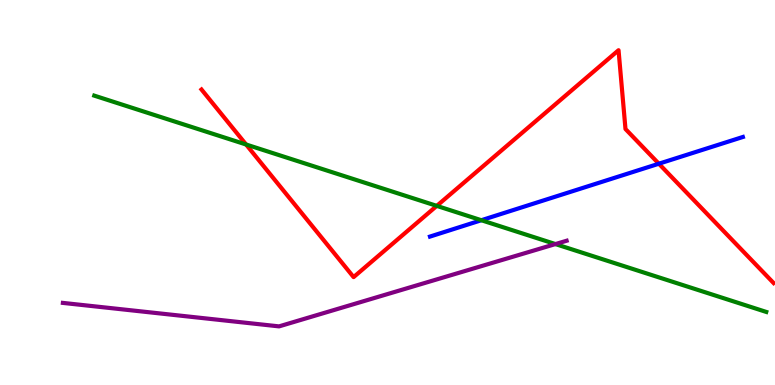[{'lines': ['blue', 'red'], 'intersections': [{'x': 8.5, 'y': 5.75}]}, {'lines': ['green', 'red'], 'intersections': [{'x': 3.18, 'y': 6.25}, {'x': 5.64, 'y': 4.65}]}, {'lines': ['purple', 'red'], 'intersections': []}, {'lines': ['blue', 'green'], 'intersections': [{'x': 6.21, 'y': 4.28}]}, {'lines': ['blue', 'purple'], 'intersections': []}, {'lines': ['green', 'purple'], 'intersections': [{'x': 7.17, 'y': 3.66}]}]